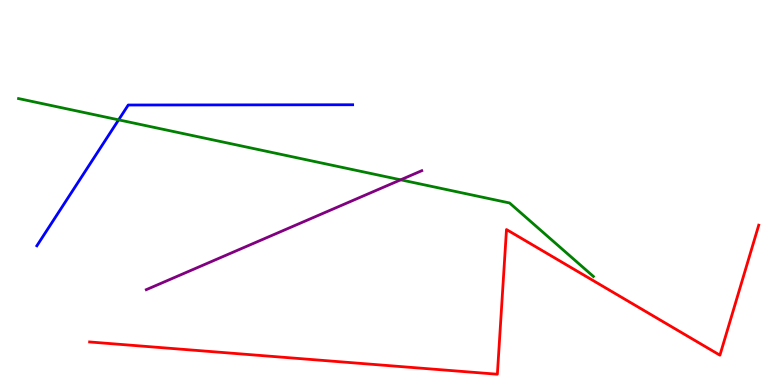[{'lines': ['blue', 'red'], 'intersections': []}, {'lines': ['green', 'red'], 'intersections': []}, {'lines': ['purple', 'red'], 'intersections': []}, {'lines': ['blue', 'green'], 'intersections': [{'x': 1.53, 'y': 6.89}]}, {'lines': ['blue', 'purple'], 'intersections': []}, {'lines': ['green', 'purple'], 'intersections': [{'x': 5.17, 'y': 5.33}]}]